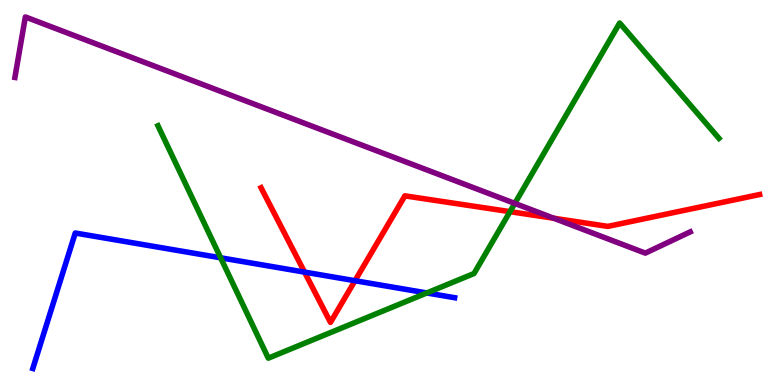[{'lines': ['blue', 'red'], 'intersections': [{'x': 3.93, 'y': 2.93}, {'x': 4.58, 'y': 2.71}]}, {'lines': ['green', 'red'], 'intersections': [{'x': 6.58, 'y': 4.5}]}, {'lines': ['purple', 'red'], 'intersections': [{'x': 7.15, 'y': 4.33}]}, {'lines': ['blue', 'green'], 'intersections': [{'x': 2.85, 'y': 3.3}, {'x': 5.51, 'y': 2.39}]}, {'lines': ['blue', 'purple'], 'intersections': []}, {'lines': ['green', 'purple'], 'intersections': [{'x': 6.64, 'y': 4.72}]}]